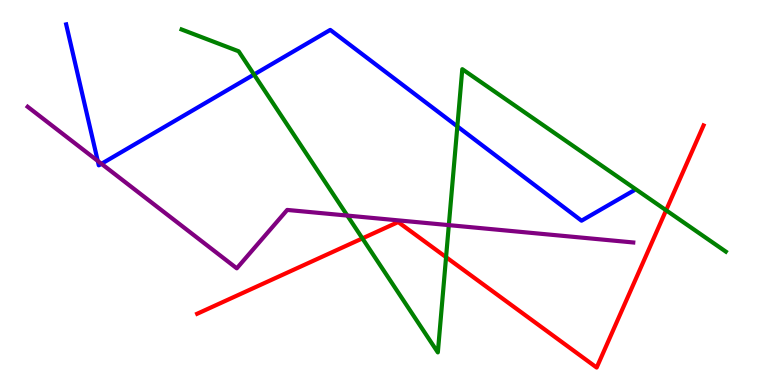[{'lines': ['blue', 'red'], 'intersections': []}, {'lines': ['green', 'red'], 'intersections': [{'x': 4.68, 'y': 3.81}, {'x': 5.76, 'y': 3.32}, {'x': 8.59, 'y': 4.54}]}, {'lines': ['purple', 'red'], 'intersections': []}, {'lines': ['blue', 'green'], 'intersections': [{'x': 3.28, 'y': 8.06}, {'x': 5.9, 'y': 6.72}]}, {'lines': ['blue', 'purple'], 'intersections': [{'x': 1.26, 'y': 5.82}, {'x': 1.31, 'y': 5.75}]}, {'lines': ['green', 'purple'], 'intersections': [{'x': 4.48, 'y': 4.4}, {'x': 5.79, 'y': 4.15}]}]